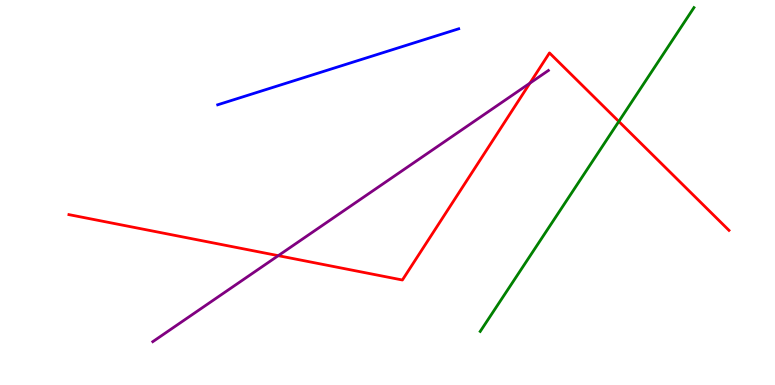[{'lines': ['blue', 'red'], 'intersections': []}, {'lines': ['green', 'red'], 'intersections': [{'x': 7.98, 'y': 6.85}]}, {'lines': ['purple', 'red'], 'intersections': [{'x': 3.59, 'y': 3.36}, {'x': 6.84, 'y': 7.84}]}, {'lines': ['blue', 'green'], 'intersections': []}, {'lines': ['blue', 'purple'], 'intersections': []}, {'lines': ['green', 'purple'], 'intersections': []}]